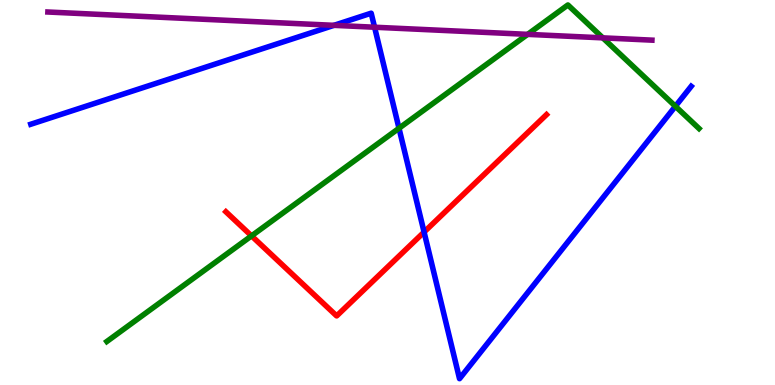[{'lines': ['blue', 'red'], 'intersections': [{'x': 5.47, 'y': 3.97}]}, {'lines': ['green', 'red'], 'intersections': [{'x': 3.25, 'y': 3.87}]}, {'lines': ['purple', 'red'], 'intersections': []}, {'lines': ['blue', 'green'], 'intersections': [{'x': 5.15, 'y': 6.67}, {'x': 8.71, 'y': 7.24}]}, {'lines': ['blue', 'purple'], 'intersections': [{'x': 4.31, 'y': 9.34}, {'x': 4.83, 'y': 9.29}]}, {'lines': ['green', 'purple'], 'intersections': [{'x': 6.81, 'y': 9.11}, {'x': 7.78, 'y': 9.02}]}]